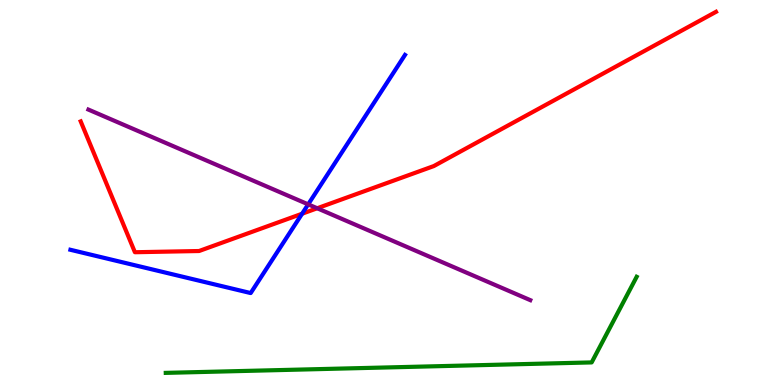[{'lines': ['blue', 'red'], 'intersections': [{'x': 3.9, 'y': 4.45}]}, {'lines': ['green', 'red'], 'intersections': []}, {'lines': ['purple', 'red'], 'intersections': [{'x': 4.09, 'y': 4.59}]}, {'lines': ['blue', 'green'], 'intersections': []}, {'lines': ['blue', 'purple'], 'intersections': [{'x': 3.98, 'y': 4.69}]}, {'lines': ['green', 'purple'], 'intersections': []}]